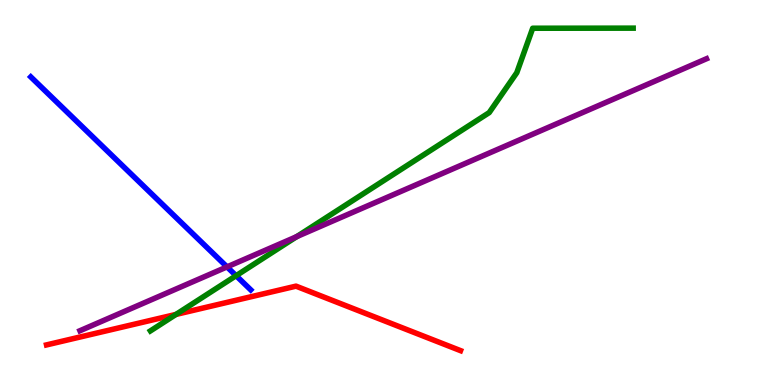[{'lines': ['blue', 'red'], 'intersections': []}, {'lines': ['green', 'red'], 'intersections': [{'x': 2.27, 'y': 1.83}]}, {'lines': ['purple', 'red'], 'intersections': []}, {'lines': ['blue', 'green'], 'intersections': [{'x': 3.05, 'y': 2.84}]}, {'lines': ['blue', 'purple'], 'intersections': [{'x': 2.93, 'y': 3.07}]}, {'lines': ['green', 'purple'], 'intersections': [{'x': 3.83, 'y': 3.85}]}]